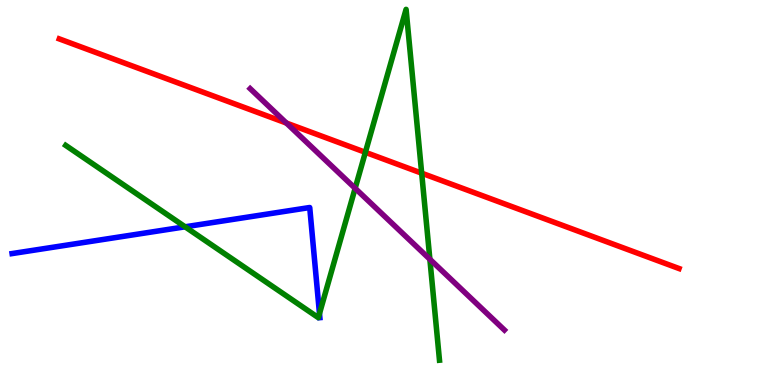[{'lines': ['blue', 'red'], 'intersections': []}, {'lines': ['green', 'red'], 'intersections': [{'x': 4.71, 'y': 6.04}, {'x': 5.44, 'y': 5.5}]}, {'lines': ['purple', 'red'], 'intersections': [{'x': 3.7, 'y': 6.8}]}, {'lines': ['blue', 'green'], 'intersections': [{'x': 2.39, 'y': 4.11}, {'x': 4.12, 'y': 1.86}]}, {'lines': ['blue', 'purple'], 'intersections': []}, {'lines': ['green', 'purple'], 'intersections': [{'x': 4.58, 'y': 5.11}, {'x': 5.55, 'y': 3.27}]}]